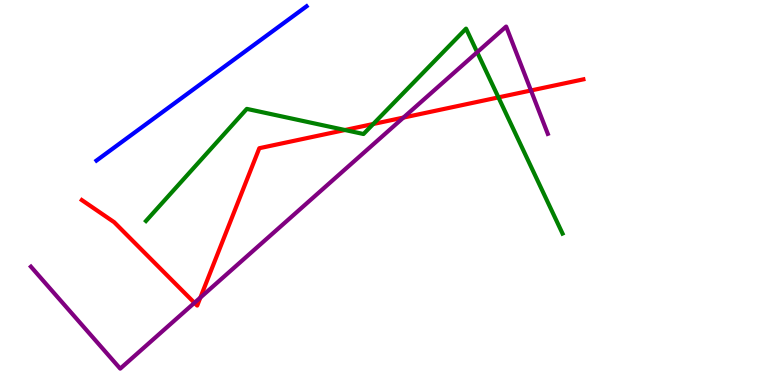[{'lines': ['blue', 'red'], 'intersections': []}, {'lines': ['green', 'red'], 'intersections': [{'x': 4.45, 'y': 6.62}, {'x': 4.82, 'y': 6.78}, {'x': 6.43, 'y': 7.47}]}, {'lines': ['purple', 'red'], 'intersections': [{'x': 2.51, 'y': 2.13}, {'x': 2.59, 'y': 2.27}, {'x': 5.21, 'y': 6.95}, {'x': 6.85, 'y': 7.65}]}, {'lines': ['blue', 'green'], 'intersections': []}, {'lines': ['blue', 'purple'], 'intersections': []}, {'lines': ['green', 'purple'], 'intersections': [{'x': 6.16, 'y': 8.64}]}]